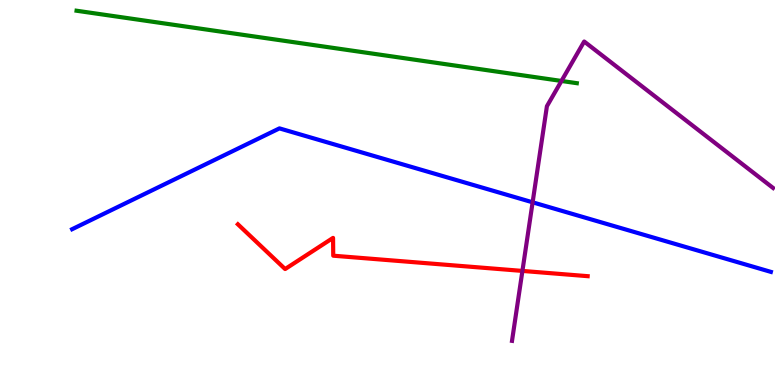[{'lines': ['blue', 'red'], 'intersections': []}, {'lines': ['green', 'red'], 'intersections': []}, {'lines': ['purple', 'red'], 'intersections': [{'x': 6.74, 'y': 2.96}]}, {'lines': ['blue', 'green'], 'intersections': []}, {'lines': ['blue', 'purple'], 'intersections': [{'x': 6.87, 'y': 4.75}]}, {'lines': ['green', 'purple'], 'intersections': [{'x': 7.24, 'y': 7.9}]}]